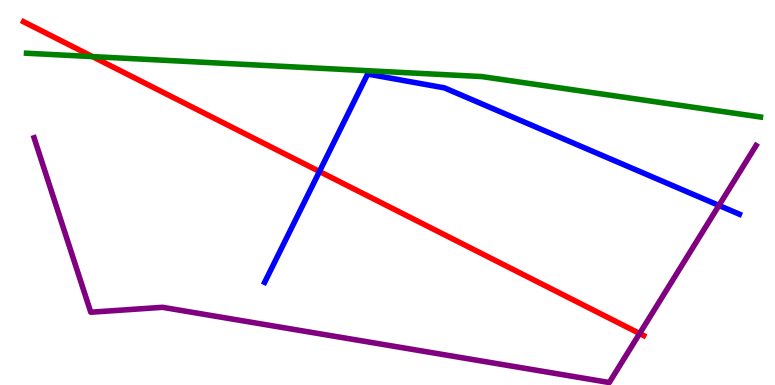[{'lines': ['blue', 'red'], 'intersections': [{'x': 4.12, 'y': 5.55}]}, {'lines': ['green', 'red'], 'intersections': [{'x': 1.19, 'y': 8.53}]}, {'lines': ['purple', 'red'], 'intersections': [{'x': 8.25, 'y': 1.34}]}, {'lines': ['blue', 'green'], 'intersections': []}, {'lines': ['blue', 'purple'], 'intersections': [{'x': 9.28, 'y': 4.66}]}, {'lines': ['green', 'purple'], 'intersections': []}]